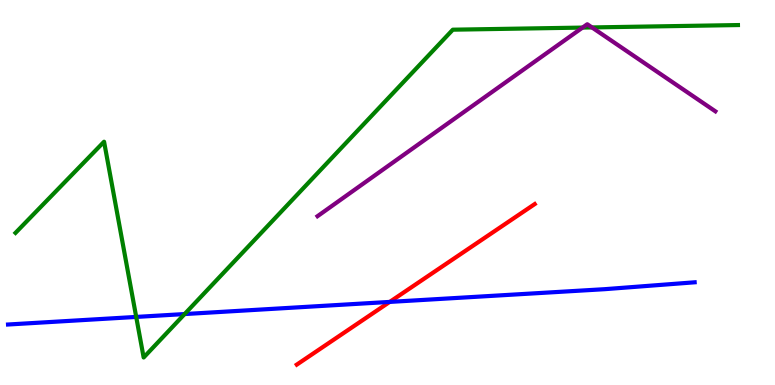[{'lines': ['blue', 'red'], 'intersections': [{'x': 5.03, 'y': 2.16}]}, {'lines': ['green', 'red'], 'intersections': []}, {'lines': ['purple', 'red'], 'intersections': []}, {'lines': ['blue', 'green'], 'intersections': [{'x': 1.76, 'y': 1.77}, {'x': 2.38, 'y': 1.84}]}, {'lines': ['blue', 'purple'], 'intersections': []}, {'lines': ['green', 'purple'], 'intersections': [{'x': 7.52, 'y': 9.28}, {'x': 7.64, 'y': 9.29}]}]